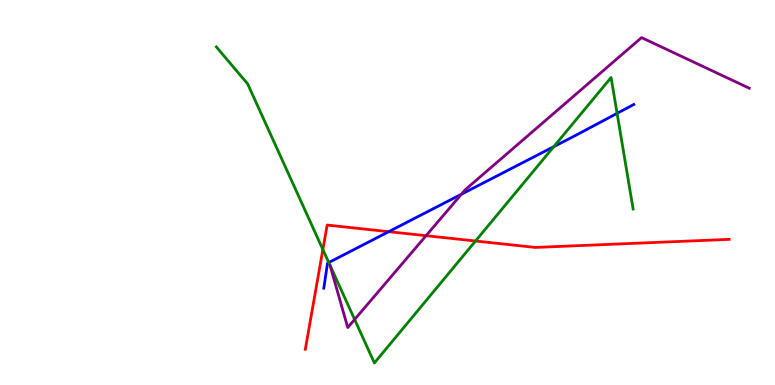[{'lines': ['blue', 'red'], 'intersections': [{'x': 5.02, 'y': 3.98}]}, {'lines': ['green', 'red'], 'intersections': [{'x': 4.17, 'y': 3.52}, {'x': 6.14, 'y': 3.74}]}, {'lines': ['purple', 'red'], 'intersections': [{'x': 5.5, 'y': 3.88}]}, {'lines': ['blue', 'green'], 'intersections': [{'x': 4.24, 'y': 3.18}, {'x': 7.15, 'y': 6.19}, {'x': 7.96, 'y': 7.06}]}, {'lines': ['blue', 'purple'], 'intersections': [{'x': 5.95, 'y': 4.96}]}, {'lines': ['green', 'purple'], 'intersections': [{'x': 4.58, 'y': 1.7}]}]